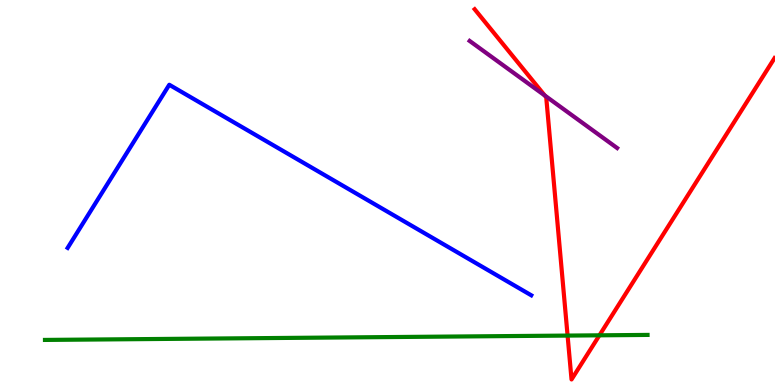[{'lines': ['blue', 'red'], 'intersections': []}, {'lines': ['green', 'red'], 'intersections': [{'x': 7.32, 'y': 1.28}, {'x': 7.73, 'y': 1.29}]}, {'lines': ['purple', 'red'], 'intersections': [{'x': 7.03, 'y': 7.52}]}, {'lines': ['blue', 'green'], 'intersections': []}, {'lines': ['blue', 'purple'], 'intersections': []}, {'lines': ['green', 'purple'], 'intersections': []}]